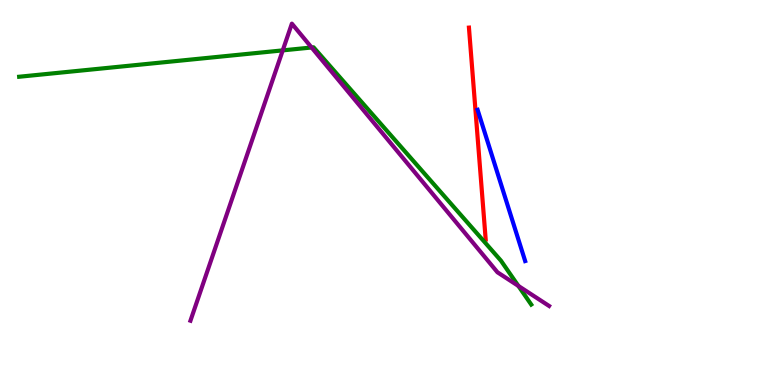[{'lines': ['blue', 'red'], 'intersections': []}, {'lines': ['green', 'red'], 'intersections': []}, {'lines': ['purple', 'red'], 'intersections': []}, {'lines': ['blue', 'green'], 'intersections': []}, {'lines': ['blue', 'purple'], 'intersections': []}, {'lines': ['green', 'purple'], 'intersections': [{'x': 3.65, 'y': 8.69}, {'x': 4.02, 'y': 8.77}, {'x': 6.69, 'y': 2.57}]}]